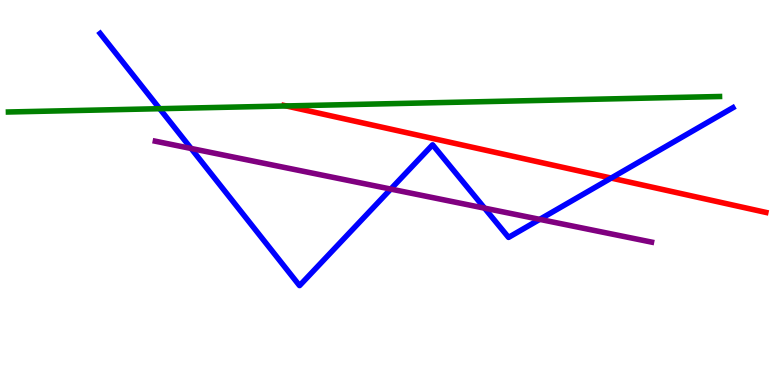[{'lines': ['blue', 'red'], 'intersections': [{'x': 7.89, 'y': 5.37}]}, {'lines': ['green', 'red'], 'intersections': [{'x': 3.69, 'y': 7.25}]}, {'lines': ['purple', 'red'], 'intersections': []}, {'lines': ['blue', 'green'], 'intersections': [{'x': 2.06, 'y': 7.18}]}, {'lines': ['blue', 'purple'], 'intersections': [{'x': 2.47, 'y': 6.14}, {'x': 5.04, 'y': 5.09}, {'x': 6.25, 'y': 4.59}, {'x': 6.96, 'y': 4.3}]}, {'lines': ['green', 'purple'], 'intersections': []}]